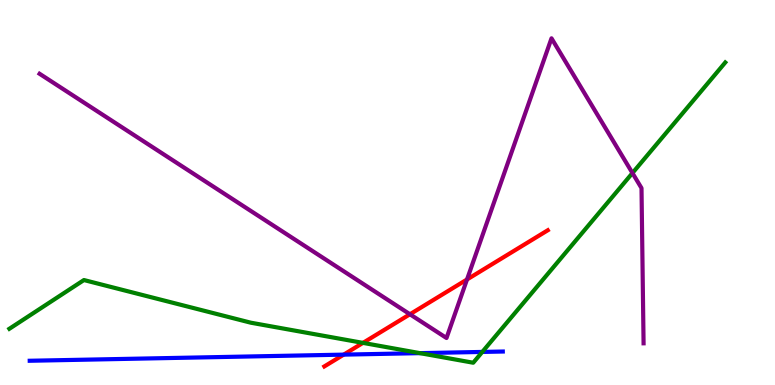[{'lines': ['blue', 'red'], 'intersections': [{'x': 4.43, 'y': 0.789}]}, {'lines': ['green', 'red'], 'intersections': [{'x': 4.68, 'y': 1.09}]}, {'lines': ['purple', 'red'], 'intersections': [{'x': 5.29, 'y': 1.84}, {'x': 6.03, 'y': 2.74}]}, {'lines': ['blue', 'green'], 'intersections': [{'x': 5.42, 'y': 0.827}, {'x': 6.22, 'y': 0.859}]}, {'lines': ['blue', 'purple'], 'intersections': []}, {'lines': ['green', 'purple'], 'intersections': [{'x': 8.16, 'y': 5.51}]}]